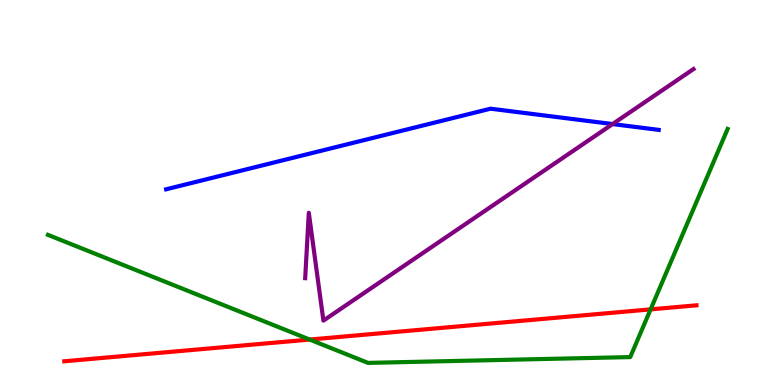[{'lines': ['blue', 'red'], 'intersections': []}, {'lines': ['green', 'red'], 'intersections': [{'x': 4.0, 'y': 1.18}, {'x': 8.39, 'y': 1.96}]}, {'lines': ['purple', 'red'], 'intersections': []}, {'lines': ['blue', 'green'], 'intersections': []}, {'lines': ['blue', 'purple'], 'intersections': [{'x': 7.9, 'y': 6.78}]}, {'lines': ['green', 'purple'], 'intersections': []}]